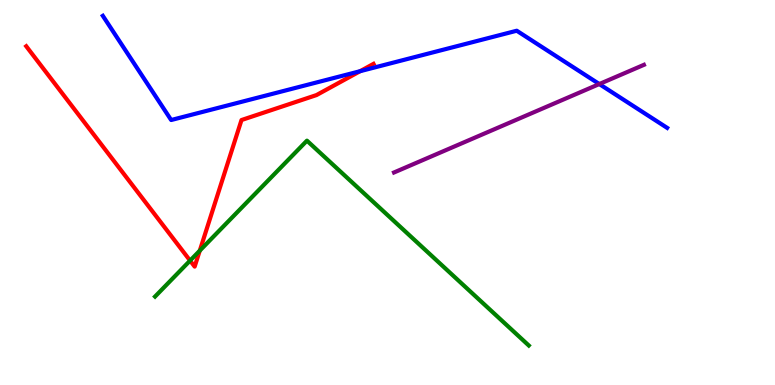[{'lines': ['blue', 'red'], 'intersections': [{'x': 4.65, 'y': 8.15}]}, {'lines': ['green', 'red'], 'intersections': [{'x': 2.45, 'y': 3.23}, {'x': 2.58, 'y': 3.49}]}, {'lines': ['purple', 'red'], 'intersections': []}, {'lines': ['blue', 'green'], 'intersections': []}, {'lines': ['blue', 'purple'], 'intersections': [{'x': 7.73, 'y': 7.82}]}, {'lines': ['green', 'purple'], 'intersections': []}]